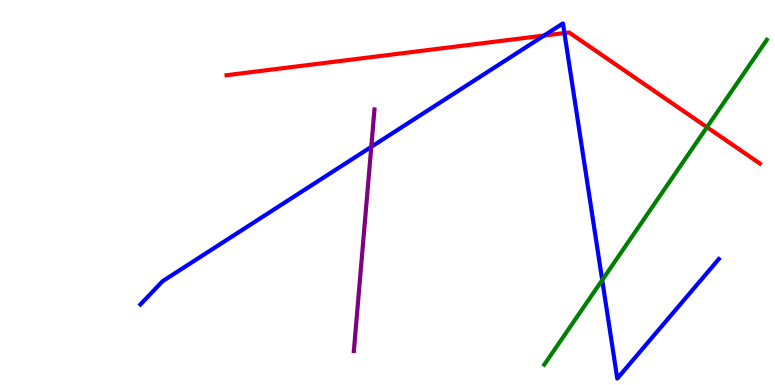[{'lines': ['blue', 'red'], 'intersections': [{'x': 7.02, 'y': 9.08}, {'x': 7.28, 'y': 9.14}]}, {'lines': ['green', 'red'], 'intersections': [{'x': 9.12, 'y': 6.7}]}, {'lines': ['purple', 'red'], 'intersections': []}, {'lines': ['blue', 'green'], 'intersections': [{'x': 7.77, 'y': 2.73}]}, {'lines': ['blue', 'purple'], 'intersections': [{'x': 4.79, 'y': 6.19}]}, {'lines': ['green', 'purple'], 'intersections': []}]